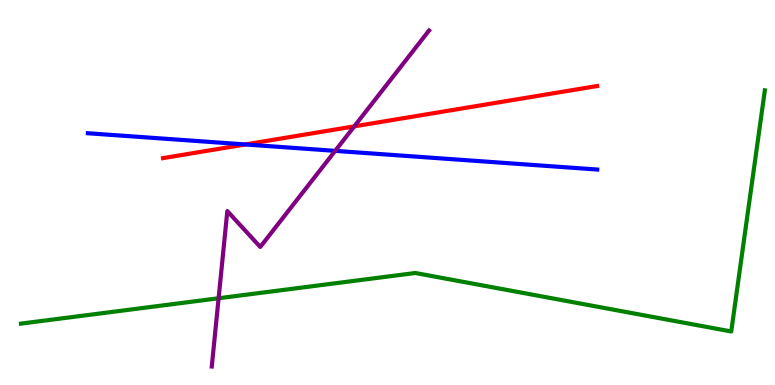[{'lines': ['blue', 'red'], 'intersections': [{'x': 3.17, 'y': 6.25}]}, {'lines': ['green', 'red'], 'intersections': []}, {'lines': ['purple', 'red'], 'intersections': [{'x': 4.57, 'y': 6.72}]}, {'lines': ['blue', 'green'], 'intersections': []}, {'lines': ['blue', 'purple'], 'intersections': [{'x': 4.33, 'y': 6.08}]}, {'lines': ['green', 'purple'], 'intersections': [{'x': 2.82, 'y': 2.25}]}]